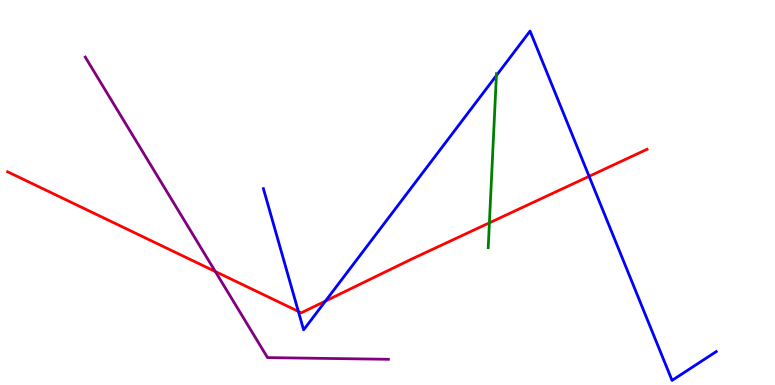[{'lines': ['blue', 'red'], 'intersections': [{'x': 3.85, 'y': 1.91}, {'x': 4.2, 'y': 2.18}, {'x': 7.6, 'y': 5.42}]}, {'lines': ['green', 'red'], 'intersections': [{'x': 6.31, 'y': 4.21}]}, {'lines': ['purple', 'red'], 'intersections': [{'x': 2.78, 'y': 2.95}]}, {'lines': ['blue', 'green'], 'intersections': [{'x': 6.41, 'y': 8.04}]}, {'lines': ['blue', 'purple'], 'intersections': []}, {'lines': ['green', 'purple'], 'intersections': []}]